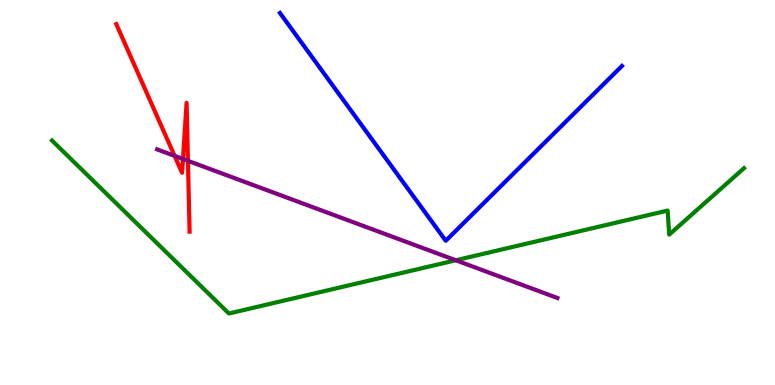[{'lines': ['blue', 'red'], 'intersections': []}, {'lines': ['green', 'red'], 'intersections': []}, {'lines': ['purple', 'red'], 'intersections': [{'x': 2.25, 'y': 5.95}, {'x': 2.36, 'y': 5.87}, {'x': 2.43, 'y': 5.82}]}, {'lines': ['blue', 'green'], 'intersections': []}, {'lines': ['blue', 'purple'], 'intersections': []}, {'lines': ['green', 'purple'], 'intersections': [{'x': 5.88, 'y': 3.24}]}]